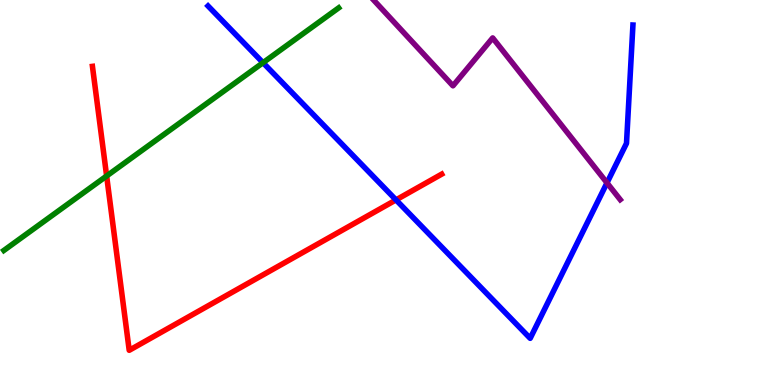[{'lines': ['blue', 'red'], 'intersections': [{'x': 5.11, 'y': 4.81}]}, {'lines': ['green', 'red'], 'intersections': [{'x': 1.38, 'y': 5.43}]}, {'lines': ['purple', 'red'], 'intersections': []}, {'lines': ['blue', 'green'], 'intersections': [{'x': 3.39, 'y': 8.37}]}, {'lines': ['blue', 'purple'], 'intersections': [{'x': 7.83, 'y': 5.25}]}, {'lines': ['green', 'purple'], 'intersections': []}]